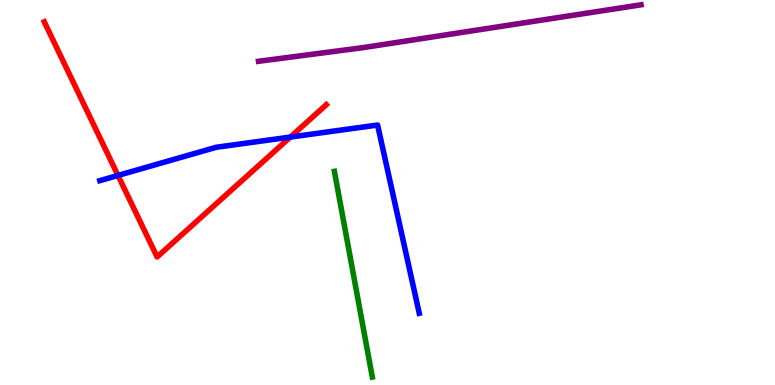[{'lines': ['blue', 'red'], 'intersections': [{'x': 1.52, 'y': 5.44}, {'x': 3.75, 'y': 6.44}]}, {'lines': ['green', 'red'], 'intersections': []}, {'lines': ['purple', 'red'], 'intersections': []}, {'lines': ['blue', 'green'], 'intersections': []}, {'lines': ['blue', 'purple'], 'intersections': []}, {'lines': ['green', 'purple'], 'intersections': []}]